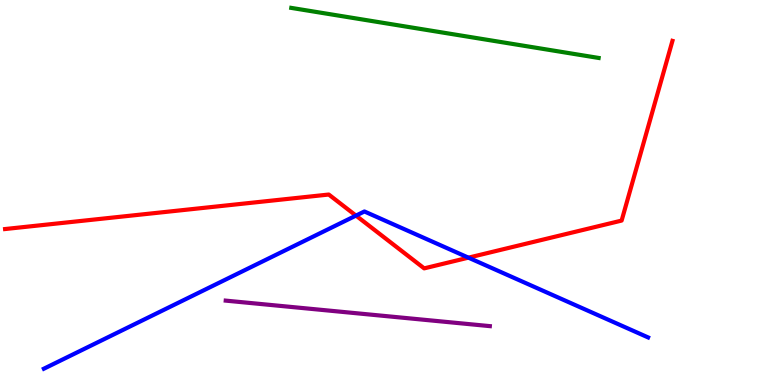[{'lines': ['blue', 'red'], 'intersections': [{'x': 4.59, 'y': 4.4}, {'x': 6.04, 'y': 3.31}]}, {'lines': ['green', 'red'], 'intersections': []}, {'lines': ['purple', 'red'], 'intersections': []}, {'lines': ['blue', 'green'], 'intersections': []}, {'lines': ['blue', 'purple'], 'intersections': []}, {'lines': ['green', 'purple'], 'intersections': []}]